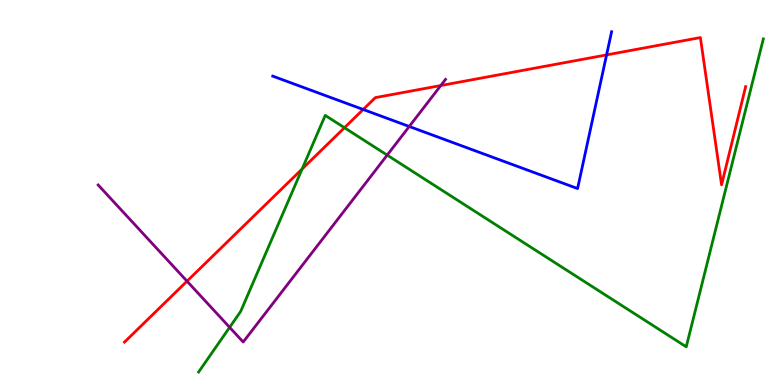[{'lines': ['blue', 'red'], 'intersections': [{'x': 4.69, 'y': 7.16}, {'x': 7.83, 'y': 8.57}]}, {'lines': ['green', 'red'], 'intersections': [{'x': 3.9, 'y': 5.61}, {'x': 4.44, 'y': 6.68}]}, {'lines': ['purple', 'red'], 'intersections': [{'x': 2.41, 'y': 2.7}, {'x': 5.69, 'y': 7.78}]}, {'lines': ['blue', 'green'], 'intersections': []}, {'lines': ['blue', 'purple'], 'intersections': [{'x': 5.28, 'y': 6.71}]}, {'lines': ['green', 'purple'], 'intersections': [{'x': 2.96, 'y': 1.5}, {'x': 5.0, 'y': 5.97}]}]